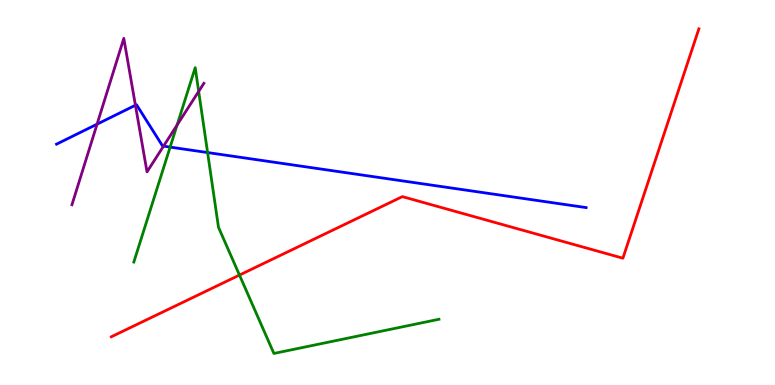[{'lines': ['blue', 'red'], 'intersections': []}, {'lines': ['green', 'red'], 'intersections': [{'x': 3.09, 'y': 2.86}]}, {'lines': ['purple', 'red'], 'intersections': []}, {'lines': ['blue', 'green'], 'intersections': [{'x': 2.2, 'y': 6.18}, {'x': 2.68, 'y': 6.04}]}, {'lines': ['blue', 'purple'], 'intersections': [{'x': 1.25, 'y': 6.77}, {'x': 1.75, 'y': 7.27}, {'x': 2.11, 'y': 6.2}]}, {'lines': ['green', 'purple'], 'intersections': [{'x': 2.29, 'y': 6.75}, {'x': 2.56, 'y': 7.63}]}]